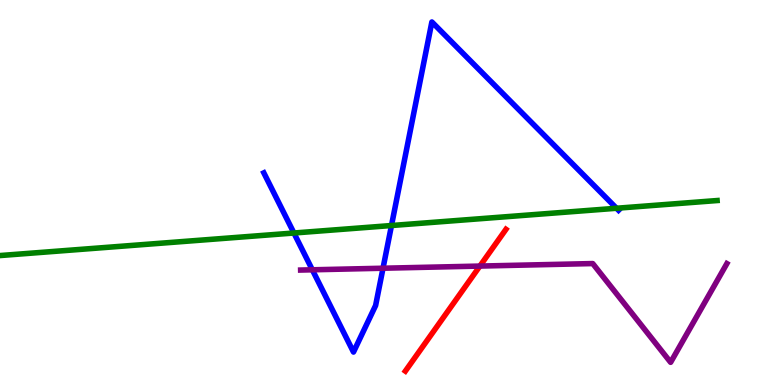[{'lines': ['blue', 'red'], 'intersections': []}, {'lines': ['green', 'red'], 'intersections': []}, {'lines': ['purple', 'red'], 'intersections': [{'x': 6.19, 'y': 3.09}]}, {'lines': ['blue', 'green'], 'intersections': [{'x': 3.79, 'y': 3.95}, {'x': 5.05, 'y': 4.14}, {'x': 7.96, 'y': 4.59}]}, {'lines': ['blue', 'purple'], 'intersections': [{'x': 4.03, 'y': 2.99}, {'x': 4.94, 'y': 3.03}]}, {'lines': ['green', 'purple'], 'intersections': []}]